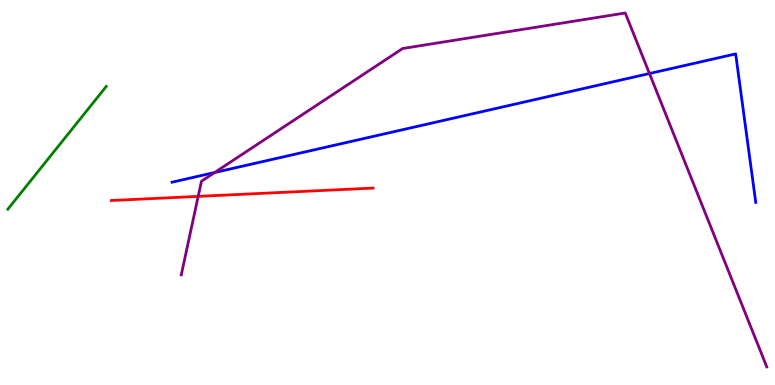[{'lines': ['blue', 'red'], 'intersections': []}, {'lines': ['green', 'red'], 'intersections': []}, {'lines': ['purple', 'red'], 'intersections': [{'x': 2.56, 'y': 4.9}]}, {'lines': ['blue', 'green'], 'intersections': []}, {'lines': ['blue', 'purple'], 'intersections': [{'x': 2.77, 'y': 5.52}, {'x': 8.38, 'y': 8.09}]}, {'lines': ['green', 'purple'], 'intersections': []}]